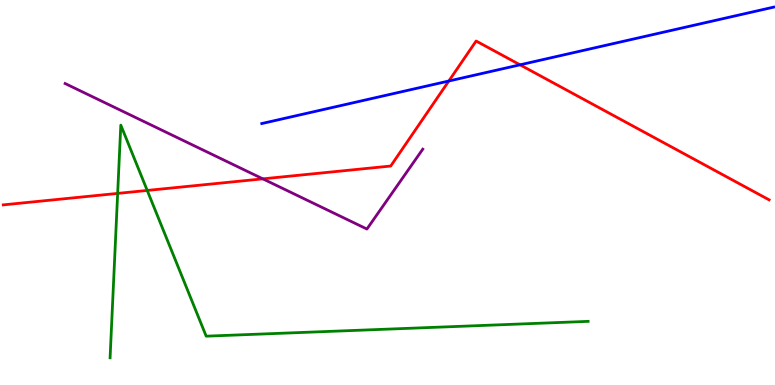[{'lines': ['blue', 'red'], 'intersections': [{'x': 5.79, 'y': 7.9}, {'x': 6.71, 'y': 8.32}]}, {'lines': ['green', 'red'], 'intersections': [{'x': 1.52, 'y': 4.98}, {'x': 1.9, 'y': 5.05}]}, {'lines': ['purple', 'red'], 'intersections': [{'x': 3.39, 'y': 5.35}]}, {'lines': ['blue', 'green'], 'intersections': []}, {'lines': ['blue', 'purple'], 'intersections': []}, {'lines': ['green', 'purple'], 'intersections': []}]